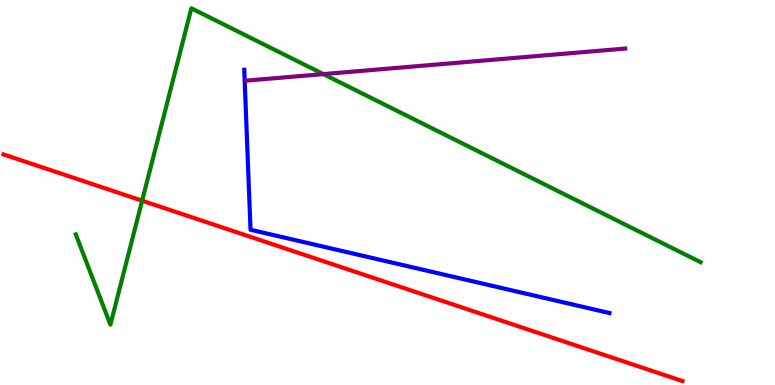[{'lines': ['blue', 'red'], 'intersections': []}, {'lines': ['green', 'red'], 'intersections': [{'x': 1.83, 'y': 4.79}]}, {'lines': ['purple', 'red'], 'intersections': []}, {'lines': ['blue', 'green'], 'intersections': []}, {'lines': ['blue', 'purple'], 'intersections': []}, {'lines': ['green', 'purple'], 'intersections': [{'x': 4.17, 'y': 8.08}]}]